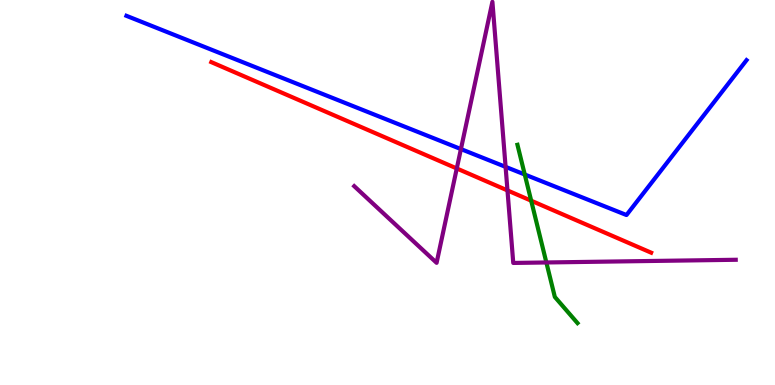[{'lines': ['blue', 'red'], 'intersections': []}, {'lines': ['green', 'red'], 'intersections': [{'x': 6.85, 'y': 4.79}]}, {'lines': ['purple', 'red'], 'intersections': [{'x': 5.89, 'y': 5.62}, {'x': 6.55, 'y': 5.05}]}, {'lines': ['blue', 'green'], 'intersections': [{'x': 6.77, 'y': 5.47}]}, {'lines': ['blue', 'purple'], 'intersections': [{'x': 5.95, 'y': 6.13}, {'x': 6.52, 'y': 5.67}]}, {'lines': ['green', 'purple'], 'intersections': [{'x': 7.05, 'y': 3.18}]}]